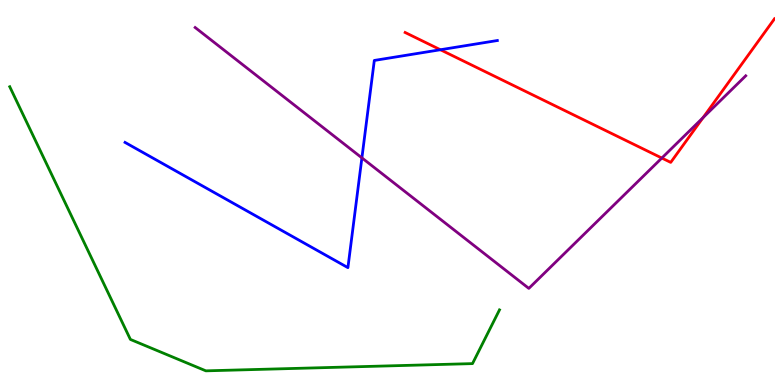[{'lines': ['blue', 'red'], 'intersections': [{'x': 5.68, 'y': 8.71}]}, {'lines': ['green', 'red'], 'intersections': []}, {'lines': ['purple', 'red'], 'intersections': [{'x': 8.54, 'y': 5.9}, {'x': 9.07, 'y': 6.94}]}, {'lines': ['blue', 'green'], 'intersections': []}, {'lines': ['blue', 'purple'], 'intersections': [{'x': 4.67, 'y': 5.9}]}, {'lines': ['green', 'purple'], 'intersections': []}]